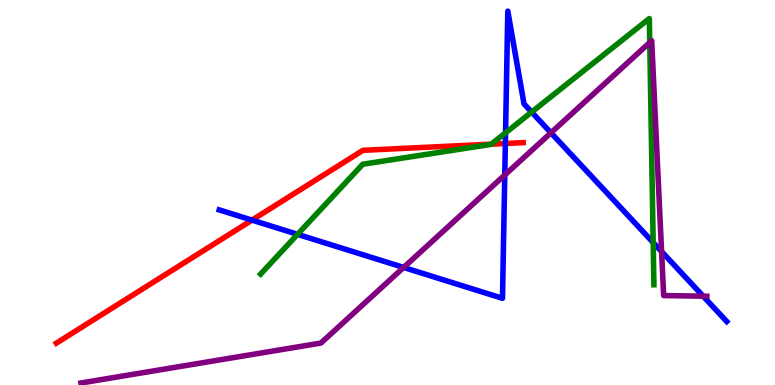[{'lines': ['blue', 'red'], 'intersections': [{'x': 3.25, 'y': 4.28}, {'x': 6.52, 'y': 6.27}]}, {'lines': ['green', 'red'], 'intersections': [{'x': 6.34, 'y': 6.26}]}, {'lines': ['purple', 'red'], 'intersections': []}, {'lines': ['blue', 'green'], 'intersections': [{'x': 3.84, 'y': 3.91}, {'x': 6.52, 'y': 6.55}, {'x': 6.86, 'y': 7.09}, {'x': 8.43, 'y': 3.7}]}, {'lines': ['blue', 'purple'], 'intersections': [{'x': 5.21, 'y': 3.05}, {'x': 6.51, 'y': 5.45}, {'x': 7.11, 'y': 6.55}, {'x': 8.54, 'y': 3.47}, {'x': 9.07, 'y': 2.31}]}, {'lines': ['green', 'purple'], 'intersections': [{'x': 8.38, 'y': 8.9}]}]